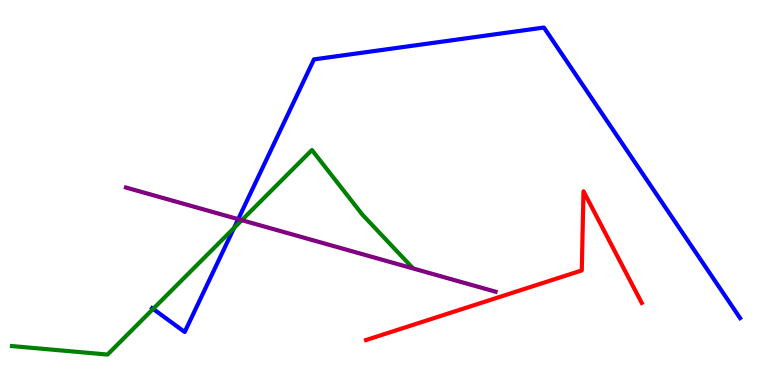[{'lines': ['blue', 'red'], 'intersections': []}, {'lines': ['green', 'red'], 'intersections': []}, {'lines': ['purple', 'red'], 'intersections': []}, {'lines': ['blue', 'green'], 'intersections': [{'x': 1.98, 'y': 1.98}, {'x': 3.02, 'y': 4.08}]}, {'lines': ['blue', 'purple'], 'intersections': [{'x': 3.07, 'y': 4.31}]}, {'lines': ['green', 'purple'], 'intersections': [{'x': 3.12, 'y': 4.28}]}]